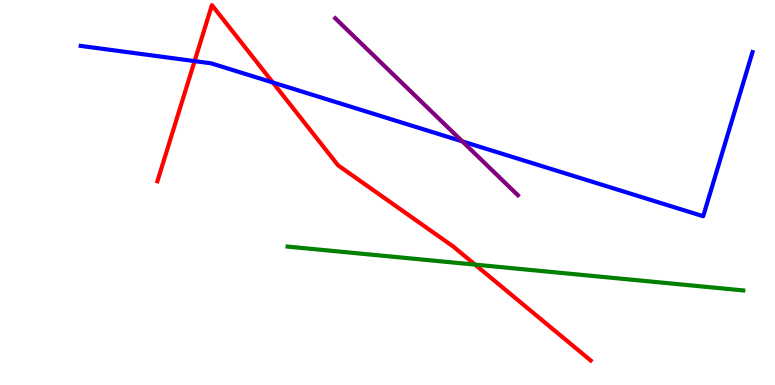[{'lines': ['blue', 'red'], 'intersections': [{'x': 2.51, 'y': 8.41}, {'x': 3.52, 'y': 7.86}]}, {'lines': ['green', 'red'], 'intersections': [{'x': 6.13, 'y': 3.13}]}, {'lines': ['purple', 'red'], 'intersections': []}, {'lines': ['blue', 'green'], 'intersections': []}, {'lines': ['blue', 'purple'], 'intersections': [{'x': 5.97, 'y': 6.33}]}, {'lines': ['green', 'purple'], 'intersections': []}]